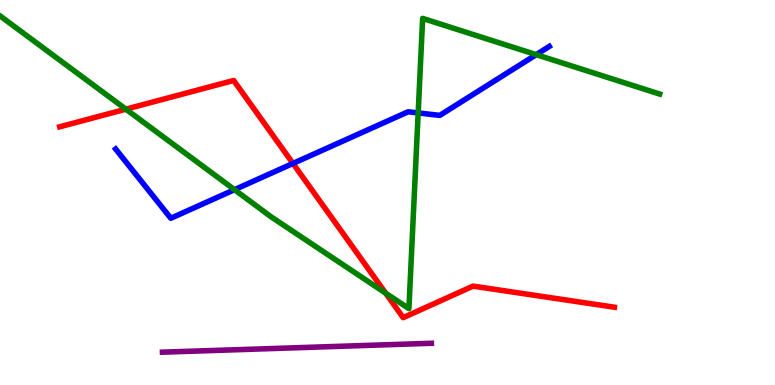[{'lines': ['blue', 'red'], 'intersections': [{'x': 3.78, 'y': 5.75}]}, {'lines': ['green', 'red'], 'intersections': [{'x': 1.62, 'y': 7.16}, {'x': 4.98, 'y': 2.39}]}, {'lines': ['purple', 'red'], 'intersections': []}, {'lines': ['blue', 'green'], 'intersections': [{'x': 3.03, 'y': 5.07}, {'x': 5.4, 'y': 7.07}, {'x': 6.92, 'y': 8.58}]}, {'lines': ['blue', 'purple'], 'intersections': []}, {'lines': ['green', 'purple'], 'intersections': []}]